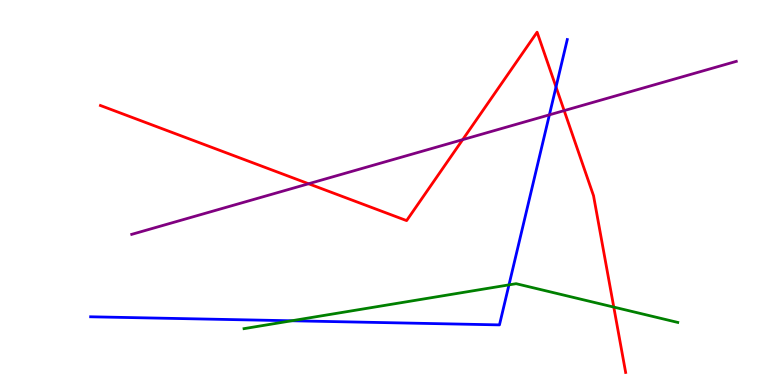[{'lines': ['blue', 'red'], 'intersections': [{'x': 7.17, 'y': 7.74}]}, {'lines': ['green', 'red'], 'intersections': [{'x': 7.92, 'y': 2.02}]}, {'lines': ['purple', 'red'], 'intersections': [{'x': 3.98, 'y': 5.23}, {'x': 5.97, 'y': 6.37}, {'x': 7.28, 'y': 7.13}]}, {'lines': ['blue', 'green'], 'intersections': [{'x': 3.76, 'y': 1.67}, {'x': 6.57, 'y': 2.6}]}, {'lines': ['blue', 'purple'], 'intersections': [{'x': 7.09, 'y': 7.02}]}, {'lines': ['green', 'purple'], 'intersections': []}]